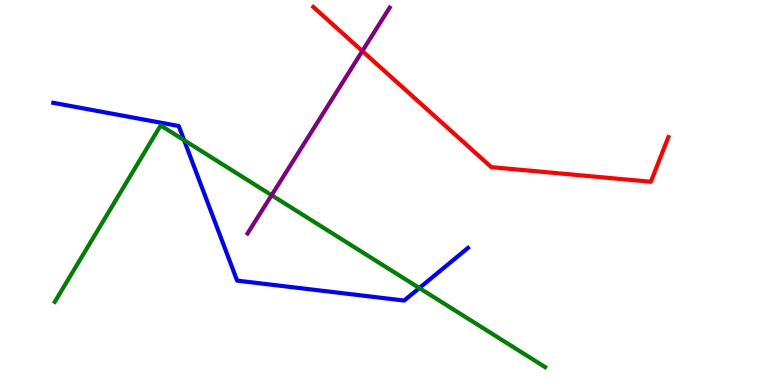[{'lines': ['blue', 'red'], 'intersections': []}, {'lines': ['green', 'red'], 'intersections': []}, {'lines': ['purple', 'red'], 'intersections': [{'x': 4.68, 'y': 8.67}]}, {'lines': ['blue', 'green'], 'intersections': [{'x': 2.38, 'y': 6.36}, {'x': 5.41, 'y': 2.52}]}, {'lines': ['blue', 'purple'], 'intersections': []}, {'lines': ['green', 'purple'], 'intersections': [{'x': 3.5, 'y': 4.93}]}]